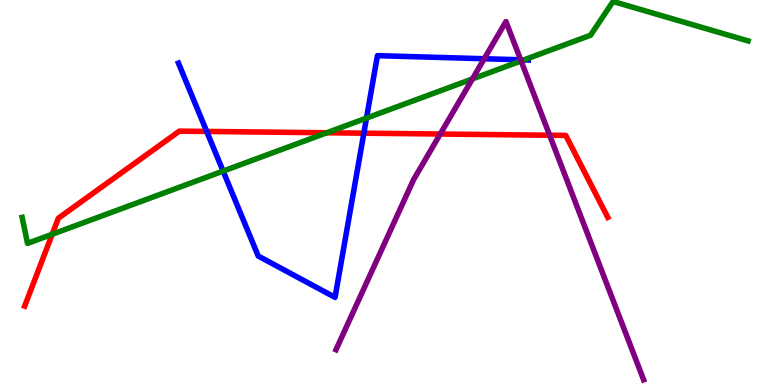[{'lines': ['blue', 'red'], 'intersections': [{'x': 2.67, 'y': 6.59}, {'x': 4.69, 'y': 6.54}]}, {'lines': ['green', 'red'], 'intersections': [{'x': 0.674, 'y': 3.92}, {'x': 4.22, 'y': 6.55}]}, {'lines': ['purple', 'red'], 'intersections': [{'x': 5.68, 'y': 6.52}, {'x': 7.09, 'y': 6.49}]}, {'lines': ['blue', 'green'], 'intersections': [{'x': 2.88, 'y': 5.56}, {'x': 4.73, 'y': 6.93}, {'x': 6.76, 'y': 8.44}]}, {'lines': ['blue', 'purple'], 'intersections': [{'x': 6.25, 'y': 8.47}, {'x': 6.72, 'y': 8.45}]}, {'lines': ['green', 'purple'], 'intersections': [{'x': 6.1, 'y': 7.95}, {'x': 6.72, 'y': 8.42}]}]